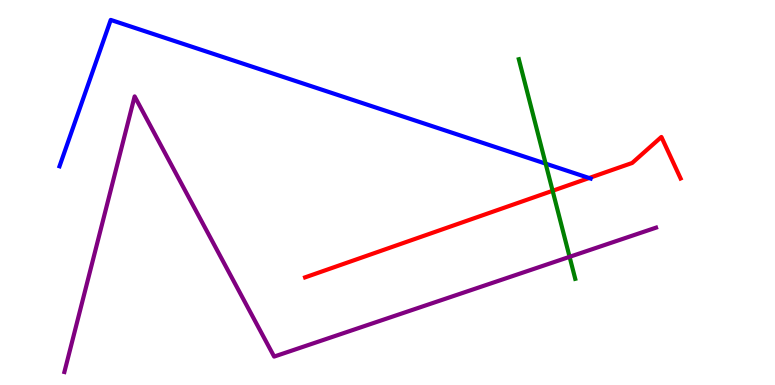[{'lines': ['blue', 'red'], 'intersections': [{'x': 7.6, 'y': 5.38}]}, {'lines': ['green', 'red'], 'intersections': [{'x': 7.13, 'y': 5.04}]}, {'lines': ['purple', 'red'], 'intersections': []}, {'lines': ['blue', 'green'], 'intersections': [{'x': 7.04, 'y': 5.75}]}, {'lines': ['blue', 'purple'], 'intersections': []}, {'lines': ['green', 'purple'], 'intersections': [{'x': 7.35, 'y': 3.33}]}]